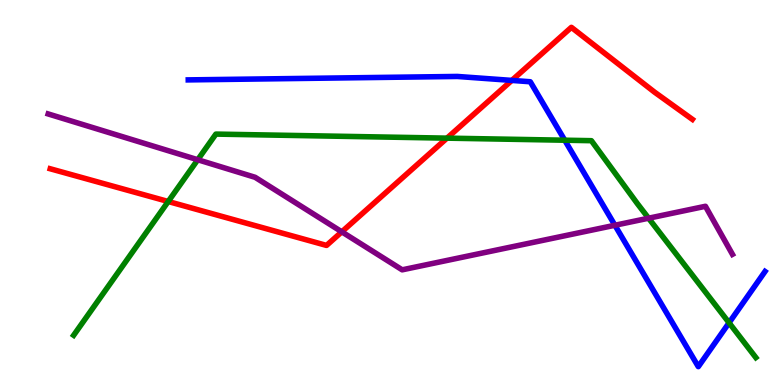[{'lines': ['blue', 'red'], 'intersections': [{'x': 6.6, 'y': 7.91}]}, {'lines': ['green', 'red'], 'intersections': [{'x': 2.17, 'y': 4.77}, {'x': 5.77, 'y': 6.41}]}, {'lines': ['purple', 'red'], 'intersections': [{'x': 4.41, 'y': 3.98}]}, {'lines': ['blue', 'green'], 'intersections': [{'x': 7.29, 'y': 6.36}, {'x': 9.41, 'y': 1.62}]}, {'lines': ['blue', 'purple'], 'intersections': [{'x': 7.93, 'y': 4.15}]}, {'lines': ['green', 'purple'], 'intersections': [{'x': 2.55, 'y': 5.85}, {'x': 8.37, 'y': 4.33}]}]